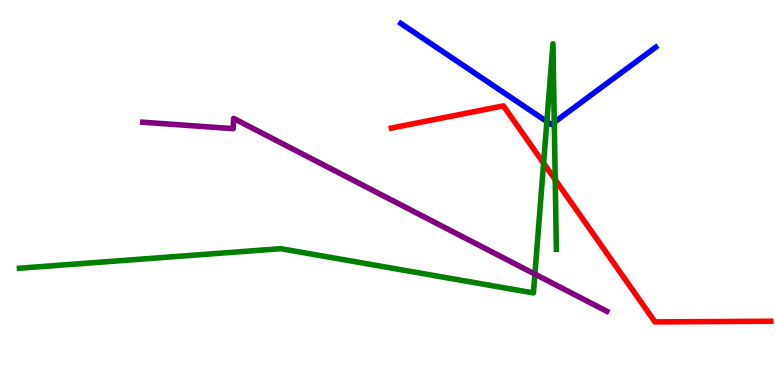[{'lines': ['blue', 'red'], 'intersections': []}, {'lines': ['green', 'red'], 'intersections': [{'x': 7.01, 'y': 5.76}, {'x': 7.16, 'y': 5.33}]}, {'lines': ['purple', 'red'], 'intersections': []}, {'lines': ['blue', 'green'], 'intersections': [{'x': 7.06, 'y': 6.84}, {'x': 7.15, 'y': 6.82}]}, {'lines': ['blue', 'purple'], 'intersections': []}, {'lines': ['green', 'purple'], 'intersections': [{'x': 6.9, 'y': 2.88}]}]